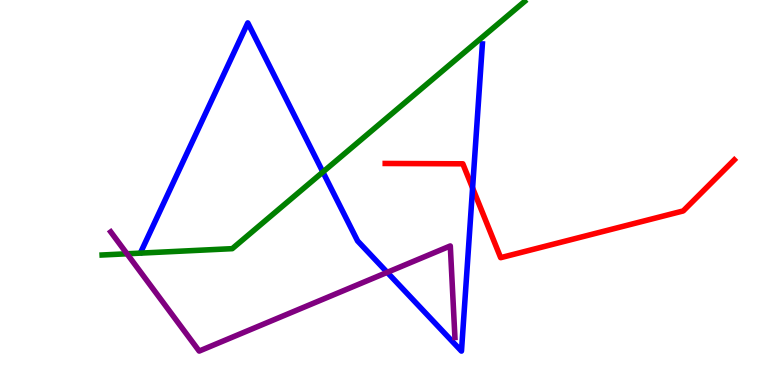[{'lines': ['blue', 'red'], 'intersections': [{'x': 6.1, 'y': 5.12}]}, {'lines': ['green', 'red'], 'intersections': []}, {'lines': ['purple', 'red'], 'intersections': []}, {'lines': ['blue', 'green'], 'intersections': [{'x': 4.17, 'y': 5.53}]}, {'lines': ['blue', 'purple'], 'intersections': [{'x': 5.0, 'y': 2.93}]}, {'lines': ['green', 'purple'], 'intersections': [{'x': 1.64, 'y': 3.41}]}]